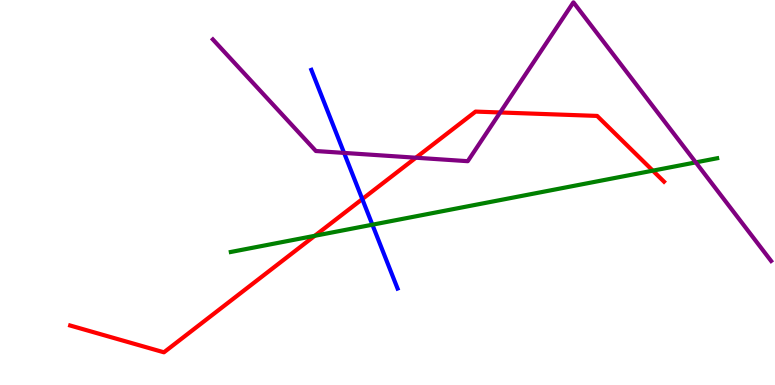[{'lines': ['blue', 'red'], 'intersections': [{'x': 4.67, 'y': 4.83}]}, {'lines': ['green', 'red'], 'intersections': [{'x': 4.06, 'y': 3.88}, {'x': 8.42, 'y': 5.57}]}, {'lines': ['purple', 'red'], 'intersections': [{'x': 5.37, 'y': 5.9}, {'x': 6.45, 'y': 7.08}]}, {'lines': ['blue', 'green'], 'intersections': [{'x': 4.81, 'y': 4.16}]}, {'lines': ['blue', 'purple'], 'intersections': [{'x': 4.44, 'y': 6.03}]}, {'lines': ['green', 'purple'], 'intersections': [{'x': 8.98, 'y': 5.78}]}]